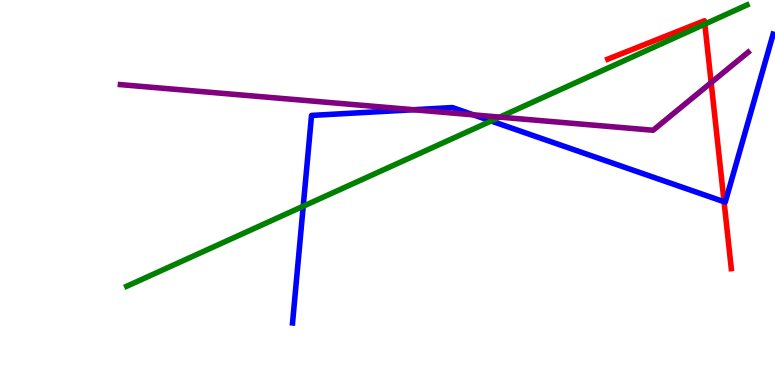[{'lines': ['blue', 'red'], 'intersections': [{'x': 9.34, 'y': 4.76}]}, {'lines': ['green', 'red'], 'intersections': [{'x': 9.09, 'y': 9.37}]}, {'lines': ['purple', 'red'], 'intersections': [{'x': 9.18, 'y': 7.85}]}, {'lines': ['blue', 'green'], 'intersections': [{'x': 3.91, 'y': 4.64}, {'x': 6.34, 'y': 6.86}]}, {'lines': ['blue', 'purple'], 'intersections': [{'x': 5.34, 'y': 7.15}, {'x': 6.11, 'y': 7.02}]}, {'lines': ['green', 'purple'], 'intersections': [{'x': 6.45, 'y': 6.96}]}]